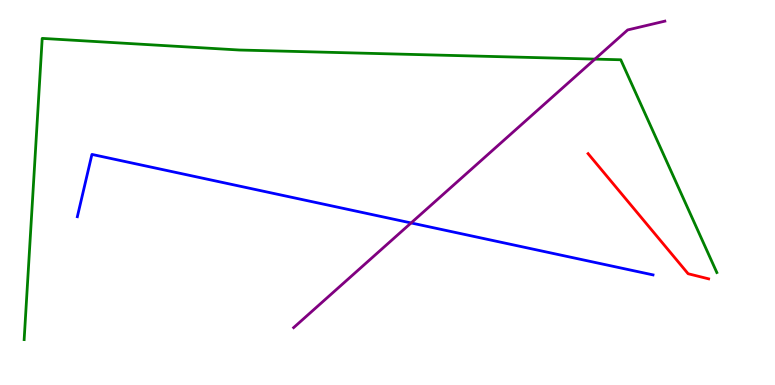[{'lines': ['blue', 'red'], 'intersections': []}, {'lines': ['green', 'red'], 'intersections': []}, {'lines': ['purple', 'red'], 'intersections': []}, {'lines': ['blue', 'green'], 'intersections': []}, {'lines': ['blue', 'purple'], 'intersections': [{'x': 5.3, 'y': 4.21}]}, {'lines': ['green', 'purple'], 'intersections': [{'x': 7.68, 'y': 8.46}]}]